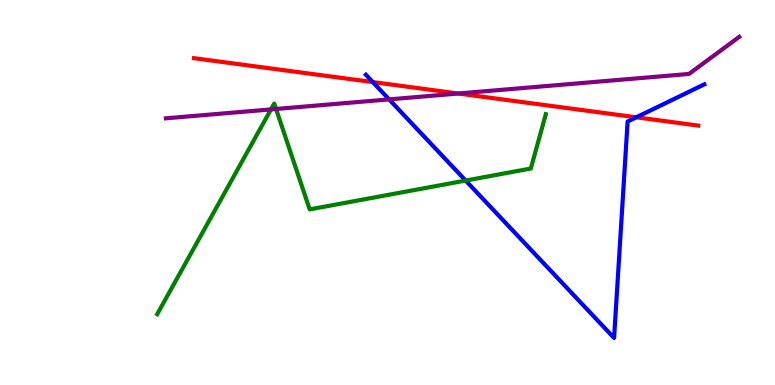[{'lines': ['blue', 'red'], 'intersections': [{'x': 4.81, 'y': 7.87}, {'x': 8.21, 'y': 6.95}]}, {'lines': ['green', 'red'], 'intersections': []}, {'lines': ['purple', 'red'], 'intersections': [{'x': 5.91, 'y': 7.57}]}, {'lines': ['blue', 'green'], 'intersections': [{'x': 6.01, 'y': 5.31}]}, {'lines': ['blue', 'purple'], 'intersections': [{'x': 5.02, 'y': 7.42}]}, {'lines': ['green', 'purple'], 'intersections': [{'x': 3.5, 'y': 7.16}, {'x': 3.56, 'y': 7.17}]}]